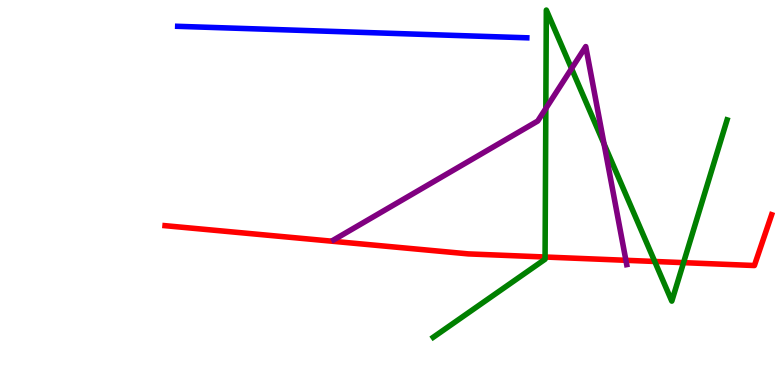[{'lines': ['blue', 'red'], 'intersections': []}, {'lines': ['green', 'red'], 'intersections': [{'x': 7.03, 'y': 3.32}, {'x': 8.45, 'y': 3.21}, {'x': 8.82, 'y': 3.18}]}, {'lines': ['purple', 'red'], 'intersections': [{'x': 8.08, 'y': 3.24}]}, {'lines': ['blue', 'green'], 'intersections': []}, {'lines': ['blue', 'purple'], 'intersections': []}, {'lines': ['green', 'purple'], 'intersections': [{'x': 7.04, 'y': 7.18}, {'x': 7.37, 'y': 8.22}, {'x': 7.79, 'y': 6.26}]}]